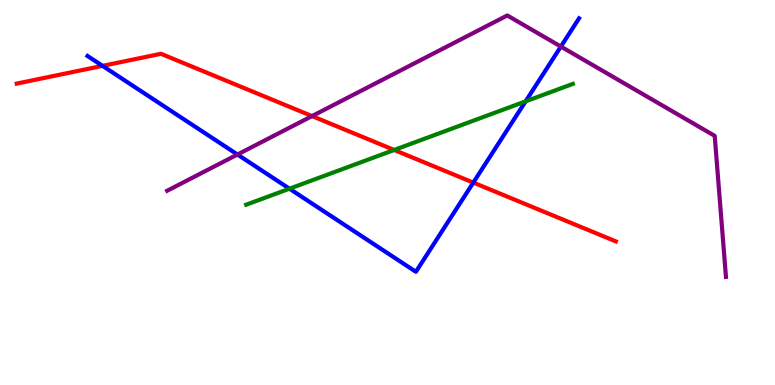[{'lines': ['blue', 'red'], 'intersections': [{'x': 1.32, 'y': 8.29}, {'x': 6.11, 'y': 5.26}]}, {'lines': ['green', 'red'], 'intersections': [{'x': 5.09, 'y': 6.1}]}, {'lines': ['purple', 'red'], 'intersections': [{'x': 4.03, 'y': 6.98}]}, {'lines': ['blue', 'green'], 'intersections': [{'x': 3.74, 'y': 5.1}, {'x': 6.78, 'y': 7.37}]}, {'lines': ['blue', 'purple'], 'intersections': [{'x': 3.06, 'y': 5.99}, {'x': 7.24, 'y': 8.79}]}, {'lines': ['green', 'purple'], 'intersections': []}]